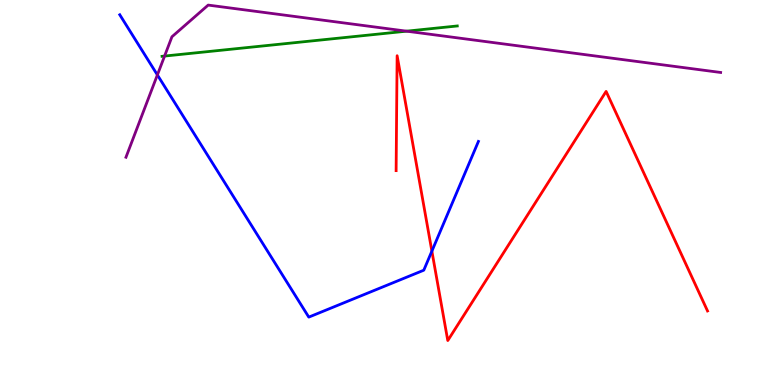[{'lines': ['blue', 'red'], 'intersections': [{'x': 5.57, 'y': 3.48}]}, {'lines': ['green', 'red'], 'intersections': []}, {'lines': ['purple', 'red'], 'intersections': []}, {'lines': ['blue', 'green'], 'intersections': []}, {'lines': ['blue', 'purple'], 'intersections': [{'x': 2.03, 'y': 8.05}]}, {'lines': ['green', 'purple'], 'intersections': [{'x': 2.12, 'y': 8.54}, {'x': 5.25, 'y': 9.19}]}]